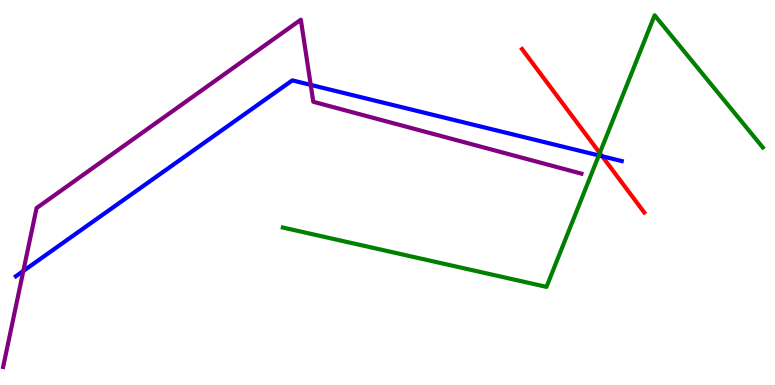[{'lines': ['blue', 'red'], 'intersections': [{'x': 7.77, 'y': 5.94}]}, {'lines': ['green', 'red'], 'intersections': [{'x': 7.74, 'y': 6.03}]}, {'lines': ['purple', 'red'], 'intersections': []}, {'lines': ['blue', 'green'], 'intersections': [{'x': 7.73, 'y': 5.96}]}, {'lines': ['blue', 'purple'], 'intersections': [{'x': 0.301, 'y': 2.96}, {'x': 4.01, 'y': 7.8}]}, {'lines': ['green', 'purple'], 'intersections': []}]